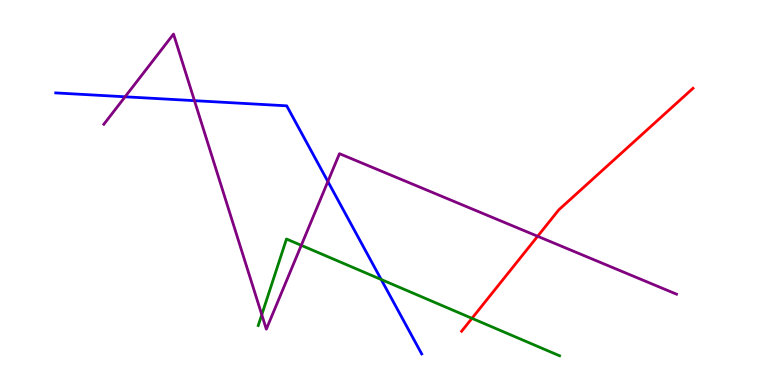[{'lines': ['blue', 'red'], 'intersections': []}, {'lines': ['green', 'red'], 'intersections': [{'x': 6.09, 'y': 1.73}]}, {'lines': ['purple', 'red'], 'intersections': [{'x': 6.94, 'y': 3.86}]}, {'lines': ['blue', 'green'], 'intersections': [{'x': 4.92, 'y': 2.74}]}, {'lines': ['blue', 'purple'], 'intersections': [{'x': 1.61, 'y': 7.49}, {'x': 2.51, 'y': 7.39}, {'x': 4.23, 'y': 5.29}]}, {'lines': ['green', 'purple'], 'intersections': [{'x': 3.38, 'y': 1.83}, {'x': 3.89, 'y': 3.63}]}]